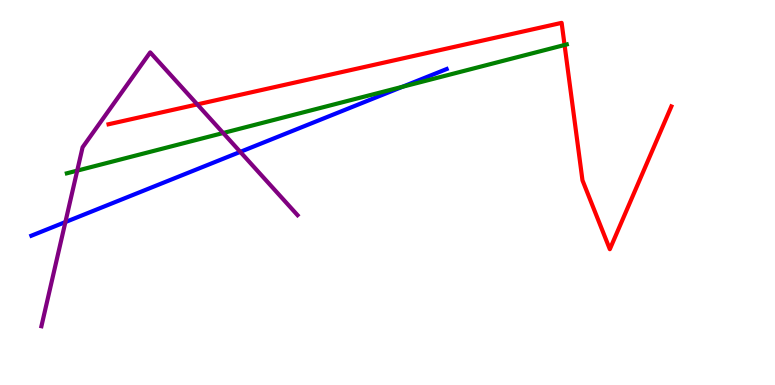[{'lines': ['blue', 'red'], 'intersections': []}, {'lines': ['green', 'red'], 'intersections': [{'x': 7.28, 'y': 8.83}]}, {'lines': ['purple', 'red'], 'intersections': [{'x': 2.55, 'y': 7.29}]}, {'lines': ['blue', 'green'], 'intersections': [{'x': 5.19, 'y': 7.75}]}, {'lines': ['blue', 'purple'], 'intersections': [{'x': 0.844, 'y': 4.23}, {'x': 3.1, 'y': 6.06}]}, {'lines': ['green', 'purple'], 'intersections': [{'x': 0.996, 'y': 5.57}, {'x': 2.88, 'y': 6.55}]}]